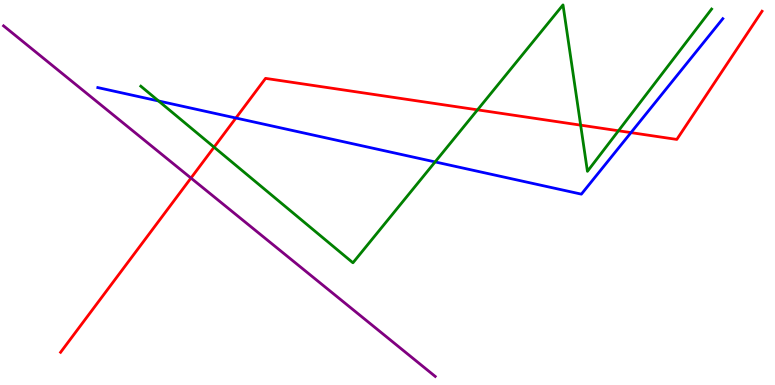[{'lines': ['blue', 'red'], 'intersections': [{'x': 3.04, 'y': 6.93}, {'x': 8.14, 'y': 6.56}]}, {'lines': ['green', 'red'], 'intersections': [{'x': 2.76, 'y': 6.18}, {'x': 6.16, 'y': 7.15}, {'x': 7.49, 'y': 6.75}, {'x': 7.98, 'y': 6.6}]}, {'lines': ['purple', 'red'], 'intersections': [{'x': 2.46, 'y': 5.38}]}, {'lines': ['blue', 'green'], 'intersections': [{'x': 2.05, 'y': 7.38}, {'x': 5.61, 'y': 5.79}]}, {'lines': ['blue', 'purple'], 'intersections': []}, {'lines': ['green', 'purple'], 'intersections': []}]